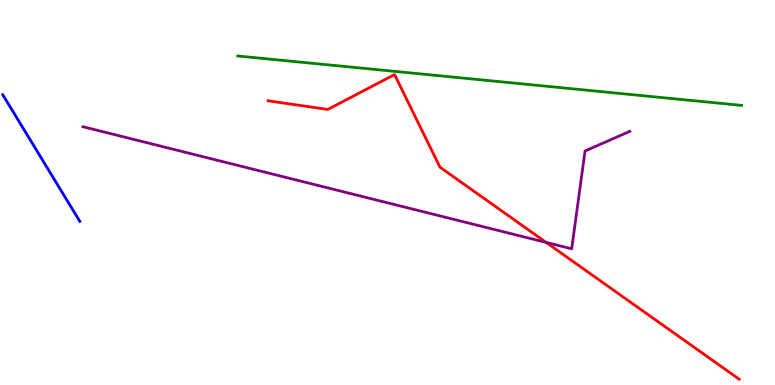[{'lines': ['blue', 'red'], 'intersections': []}, {'lines': ['green', 'red'], 'intersections': []}, {'lines': ['purple', 'red'], 'intersections': [{'x': 7.05, 'y': 3.7}]}, {'lines': ['blue', 'green'], 'intersections': []}, {'lines': ['blue', 'purple'], 'intersections': []}, {'lines': ['green', 'purple'], 'intersections': []}]